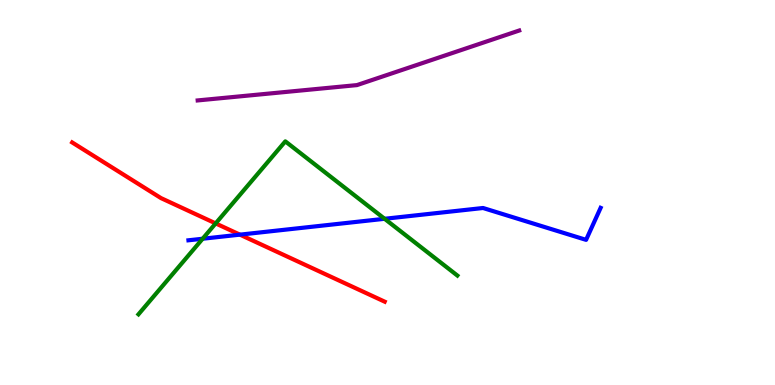[{'lines': ['blue', 'red'], 'intersections': [{'x': 3.1, 'y': 3.91}]}, {'lines': ['green', 'red'], 'intersections': [{'x': 2.78, 'y': 4.2}]}, {'lines': ['purple', 'red'], 'intersections': []}, {'lines': ['blue', 'green'], 'intersections': [{'x': 2.61, 'y': 3.8}, {'x': 4.96, 'y': 4.32}]}, {'lines': ['blue', 'purple'], 'intersections': []}, {'lines': ['green', 'purple'], 'intersections': []}]